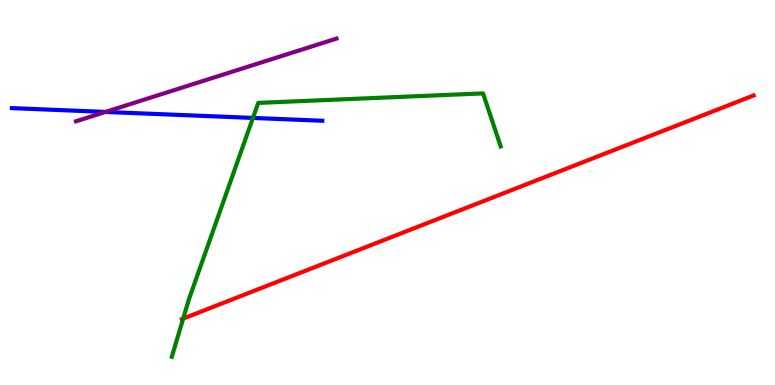[{'lines': ['blue', 'red'], 'intersections': []}, {'lines': ['green', 'red'], 'intersections': [{'x': 2.36, 'y': 1.72}]}, {'lines': ['purple', 'red'], 'intersections': []}, {'lines': ['blue', 'green'], 'intersections': [{'x': 3.26, 'y': 6.94}]}, {'lines': ['blue', 'purple'], 'intersections': [{'x': 1.36, 'y': 7.09}]}, {'lines': ['green', 'purple'], 'intersections': []}]